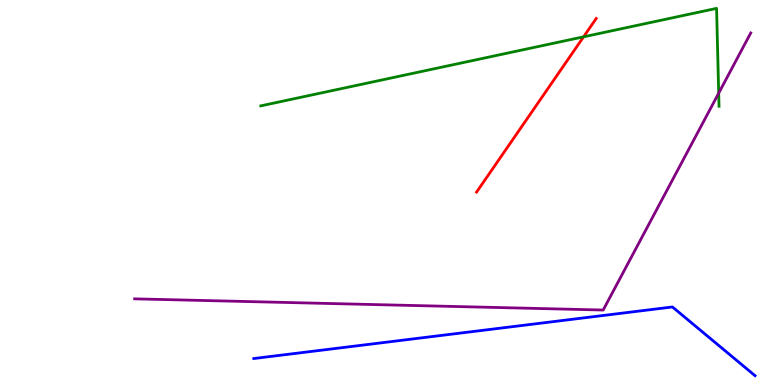[{'lines': ['blue', 'red'], 'intersections': []}, {'lines': ['green', 'red'], 'intersections': [{'x': 7.53, 'y': 9.04}]}, {'lines': ['purple', 'red'], 'intersections': []}, {'lines': ['blue', 'green'], 'intersections': []}, {'lines': ['blue', 'purple'], 'intersections': []}, {'lines': ['green', 'purple'], 'intersections': [{'x': 9.27, 'y': 7.58}]}]